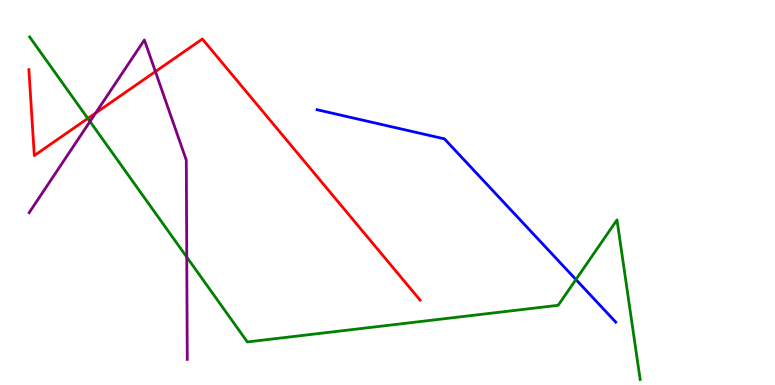[{'lines': ['blue', 'red'], 'intersections': []}, {'lines': ['green', 'red'], 'intersections': [{'x': 1.13, 'y': 6.92}]}, {'lines': ['purple', 'red'], 'intersections': [{'x': 1.23, 'y': 7.06}, {'x': 2.01, 'y': 8.14}]}, {'lines': ['blue', 'green'], 'intersections': [{'x': 7.43, 'y': 2.74}]}, {'lines': ['blue', 'purple'], 'intersections': []}, {'lines': ['green', 'purple'], 'intersections': [{'x': 1.16, 'y': 6.84}, {'x': 2.41, 'y': 3.32}]}]